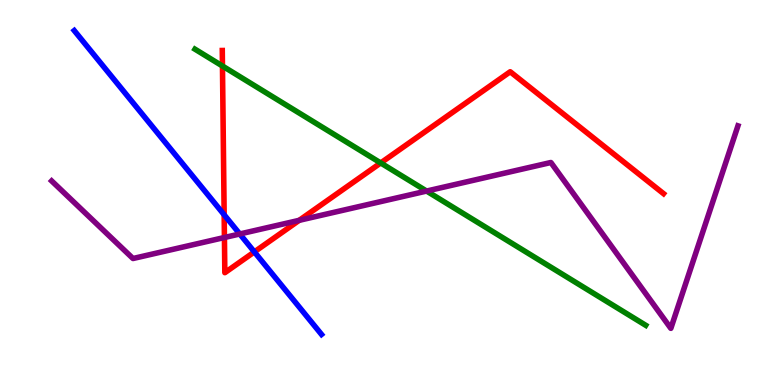[{'lines': ['blue', 'red'], 'intersections': [{'x': 2.89, 'y': 4.42}, {'x': 3.28, 'y': 3.46}]}, {'lines': ['green', 'red'], 'intersections': [{'x': 2.87, 'y': 8.29}, {'x': 4.91, 'y': 5.77}]}, {'lines': ['purple', 'red'], 'intersections': [{'x': 2.9, 'y': 3.83}, {'x': 3.86, 'y': 4.28}]}, {'lines': ['blue', 'green'], 'intersections': []}, {'lines': ['blue', 'purple'], 'intersections': [{'x': 3.09, 'y': 3.92}]}, {'lines': ['green', 'purple'], 'intersections': [{'x': 5.5, 'y': 5.04}]}]